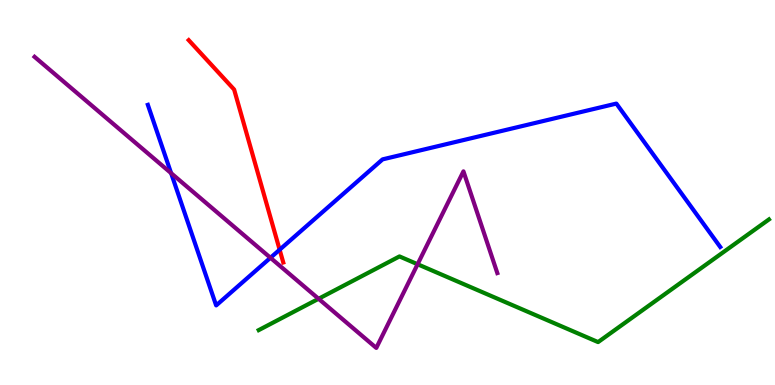[{'lines': ['blue', 'red'], 'intersections': [{'x': 3.61, 'y': 3.51}]}, {'lines': ['green', 'red'], 'intersections': []}, {'lines': ['purple', 'red'], 'intersections': []}, {'lines': ['blue', 'green'], 'intersections': []}, {'lines': ['blue', 'purple'], 'intersections': [{'x': 2.21, 'y': 5.5}, {'x': 3.49, 'y': 3.3}]}, {'lines': ['green', 'purple'], 'intersections': [{'x': 4.11, 'y': 2.24}, {'x': 5.39, 'y': 3.14}]}]